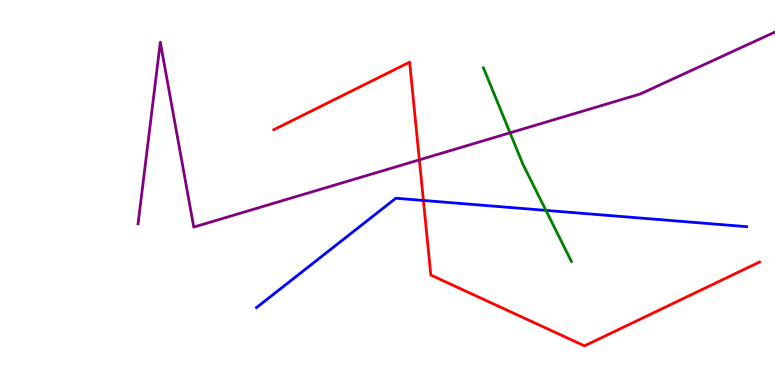[{'lines': ['blue', 'red'], 'intersections': [{'x': 5.46, 'y': 4.79}]}, {'lines': ['green', 'red'], 'intersections': []}, {'lines': ['purple', 'red'], 'intersections': [{'x': 5.41, 'y': 5.85}]}, {'lines': ['blue', 'green'], 'intersections': [{'x': 7.04, 'y': 4.54}]}, {'lines': ['blue', 'purple'], 'intersections': []}, {'lines': ['green', 'purple'], 'intersections': [{'x': 6.58, 'y': 6.55}]}]